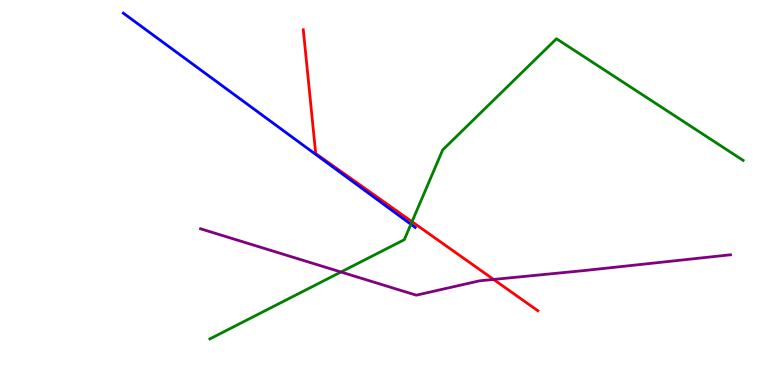[{'lines': ['blue', 'red'], 'intersections': []}, {'lines': ['green', 'red'], 'intersections': [{'x': 5.32, 'y': 4.24}]}, {'lines': ['purple', 'red'], 'intersections': [{'x': 6.37, 'y': 2.74}]}, {'lines': ['blue', 'green'], 'intersections': [{'x': 5.3, 'y': 4.17}]}, {'lines': ['blue', 'purple'], 'intersections': []}, {'lines': ['green', 'purple'], 'intersections': [{'x': 4.4, 'y': 2.93}]}]